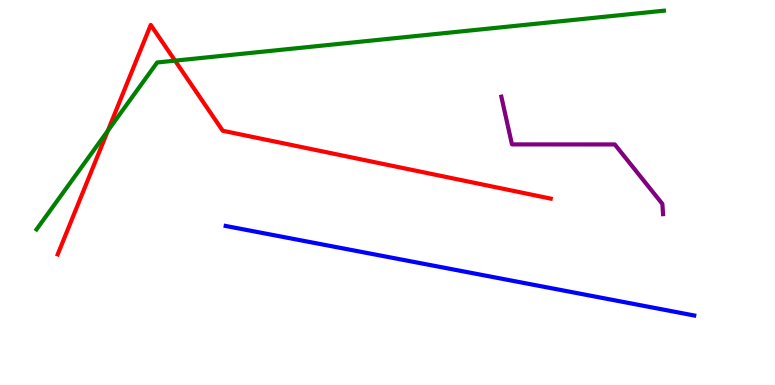[{'lines': ['blue', 'red'], 'intersections': []}, {'lines': ['green', 'red'], 'intersections': [{'x': 1.39, 'y': 6.6}, {'x': 2.26, 'y': 8.42}]}, {'lines': ['purple', 'red'], 'intersections': []}, {'lines': ['blue', 'green'], 'intersections': []}, {'lines': ['blue', 'purple'], 'intersections': []}, {'lines': ['green', 'purple'], 'intersections': []}]